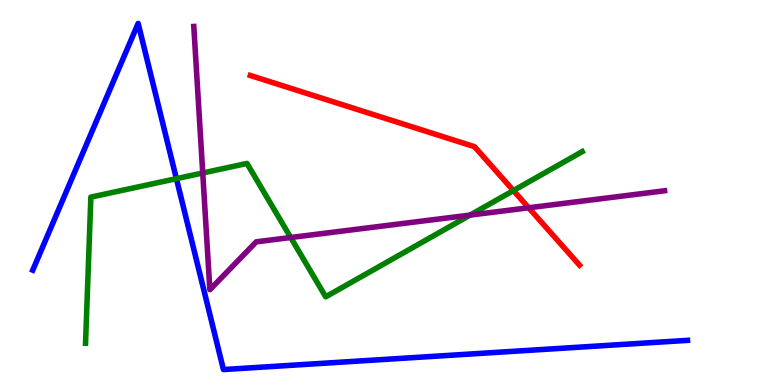[{'lines': ['blue', 'red'], 'intersections': []}, {'lines': ['green', 'red'], 'intersections': [{'x': 6.62, 'y': 5.05}]}, {'lines': ['purple', 'red'], 'intersections': [{'x': 6.82, 'y': 4.6}]}, {'lines': ['blue', 'green'], 'intersections': [{'x': 2.28, 'y': 5.36}]}, {'lines': ['blue', 'purple'], 'intersections': []}, {'lines': ['green', 'purple'], 'intersections': [{'x': 2.62, 'y': 5.51}, {'x': 3.75, 'y': 3.83}, {'x': 6.07, 'y': 4.41}]}]